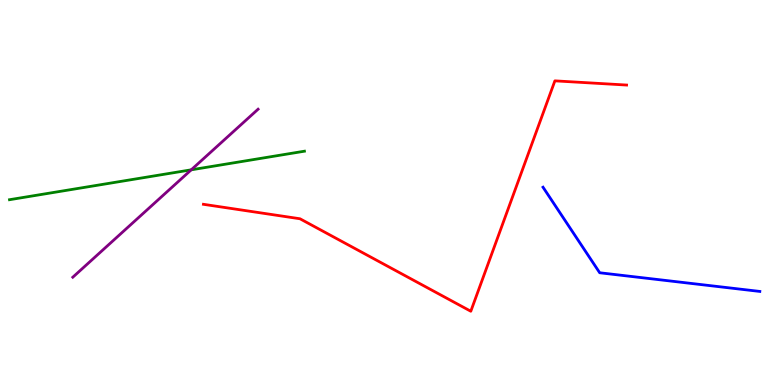[{'lines': ['blue', 'red'], 'intersections': []}, {'lines': ['green', 'red'], 'intersections': []}, {'lines': ['purple', 'red'], 'intersections': []}, {'lines': ['blue', 'green'], 'intersections': []}, {'lines': ['blue', 'purple'], 'intersections': []}, {'lines': ['green', 'purple'], 'intersections': [{'x': 2.47, 'y': 5.59}]}]